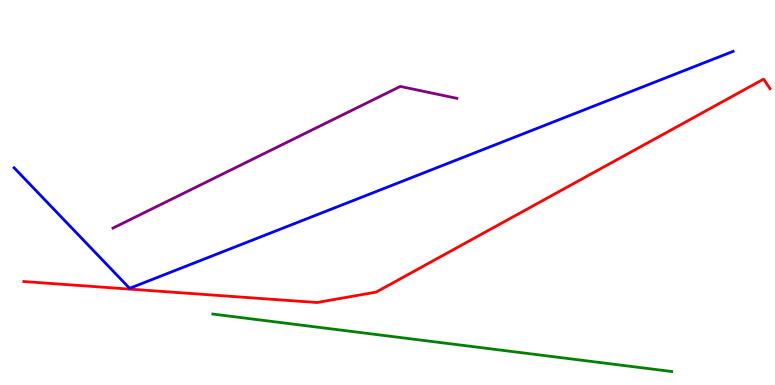[{'lines': ['blue', 'red'], 'intersections': []}, {'lines': ['green', 'red'], 'intersections': []}, {'lines': ['purple', 'red'], 'intersections': []}, {'lines': ['blue', 'green'], 'intersections': []}, {'lines': ['blue', 'purple'], 'intersections': []}, {'lines': ['green', 'purple'], 'intersections': []}]